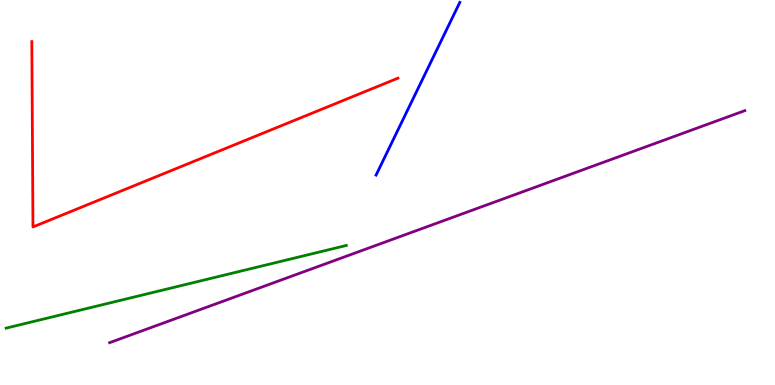[{'lines': ['blue', 'red'], 'intersections': []}, {'lines': ['green', 'red'], 'intersections': []}, {'lines': ['purple', 'red'], 'intersections': []}, {'lines': ['blue', 'green'], 'intersections': []}, {'lines': ['blue', 'purple'], 'intersections': []}, {'lines': ['green', 'purple'], 'intersections': []}]